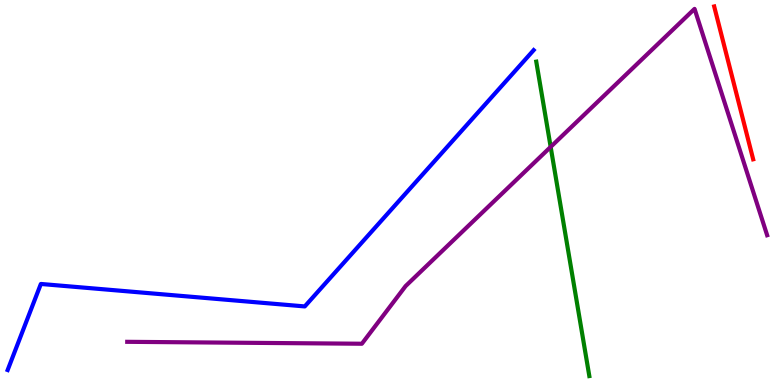[{'lines': ['blue', 'red'], 'intersections': []}, {'lines': ['green', 'red'], 'intersections': []}, {'lines': ['purple', 'red'], 'intersections': []}, {'lines': ['blue', 'green'], 'intersections': []}, {'lines': ['blue', 'purple'], 'intersections': []}, {'lines': ['green', 'purple'], 'intersections': [{'x': 7.11, 'y': 6.18}]}]